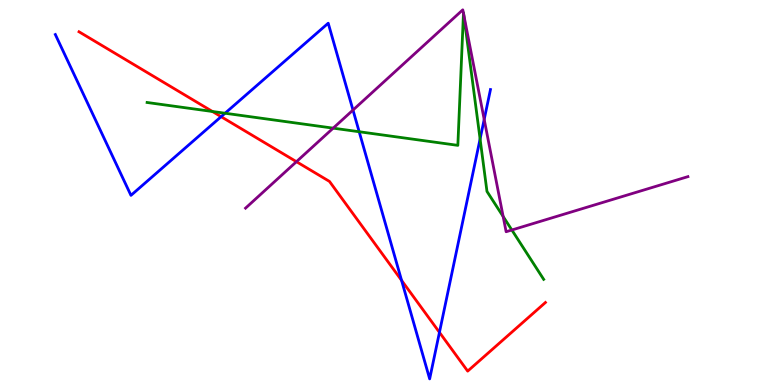[{'lines': ['blue', 'red'], 'intersections': [{'x': 2.85, 'y': 6.97}, {'x': 5.18, 'y': 2.72}, {'x': 5.67, 'y': 1.37}]}, {'lines': ['green', 'red'], 'intersections': [{'x': 2.74, 'y': 7.1}]}, {'lines': ['purple', 'red'], 'intersections': [{'x': 3.83, 'y': 5.8}]}, {'lines': ['blue', 'green'], 'intersections': [{'x': 2.9, 'y': 7.06}, {'x': 4.63, 'y': 6.58}, {'x': 6.19, 'y': 6.39}]}, {'lines': ['blue', 'purple'], 'intersections': [{'x': 4.55, 'y': 7.14}, {'x': 6.25, 'y': 6.9}]}, {'lines': ['green', 'purple'], 'intersections': [{'x': 4.3, 'y': 6.67}, {'x': 5.98, 'y': 9.65}, {'x': 5.98, 'y': 9.61}, {'x': 6.49, 'y': 4.38}, {'x': 6.6, 'y': 4.03}]}]